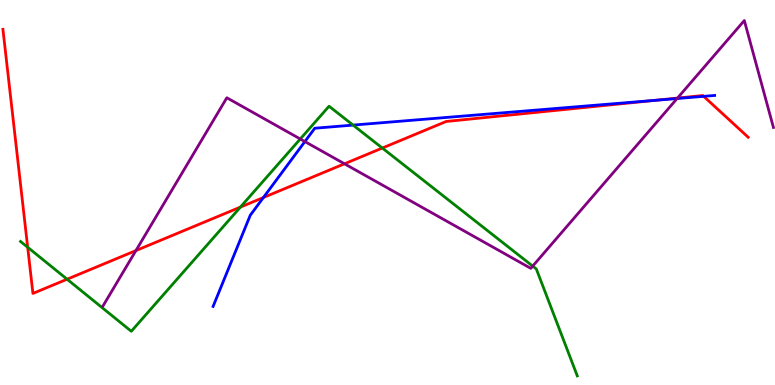[{'lines': ['blue', 'red'], 'intersections': [{'x': 3.4, 'y': 4.87}, {'x': 8.46, 'y': 7.4}, {'x': 9.08, 'y': 7.5}]}, {'lines': ['green', 'red'], 'intersections': [{'x': 0.357, 'y': 3.58}, {'x': 0.866, 'y': 2.75}, {'x': 3.1, 'y': 4.62}, {'x': 4.93, 'y': 6.15}]}, {'lines': ['purple', 'red'], 'intersections': [{'x': 1.75, 'y': 3.49}, {'x': 4.44, 'y': 5.75}, {'x': 8.74, 'y': 7.45}]}, {'lines': ['blue', 'green'], 'intersections': [{'x': 4.56, 'y': 6.75}]}, {'lines': ['blue', 'purple'], 'intersections': [{'x': 3.93, 'y': 6.32}, {'x': 8.74, 'y': 7.44}]}, {'lines': ['green', 'purple'], 'intersections': [{'x': 3.87, 'y': 6.39}, {'x': 6.87, 'y': 3.09}]}]